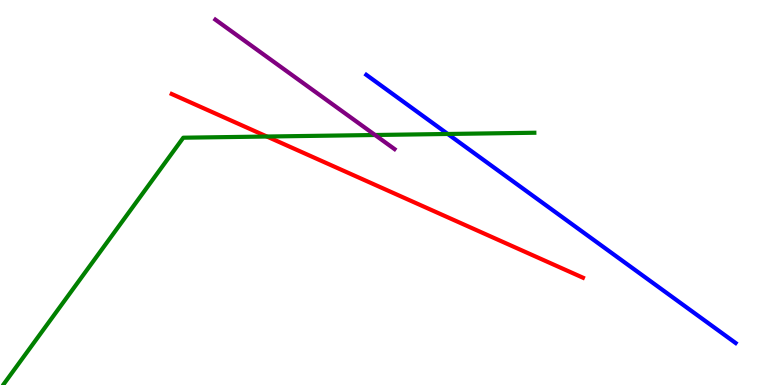[{'lines': ['blue', 'red'], 'intersections': []}, {'lines': ['green', 'red'], 'intersections': [{'x': 3.44, 'y': 6.45}]}, {'lines': ['purple', 'red'], 'intersections': []}, {'lines': ['blue', 'green'], 'intersections': [{'x': 5.78, 'y': 6.52}]}, {'lines': ['blue', 'purple'], 'intersections': []}, {'lines': ['green', 'purple'], 'intersections': [{'x': 4.84, 'y': 6.49}]}]